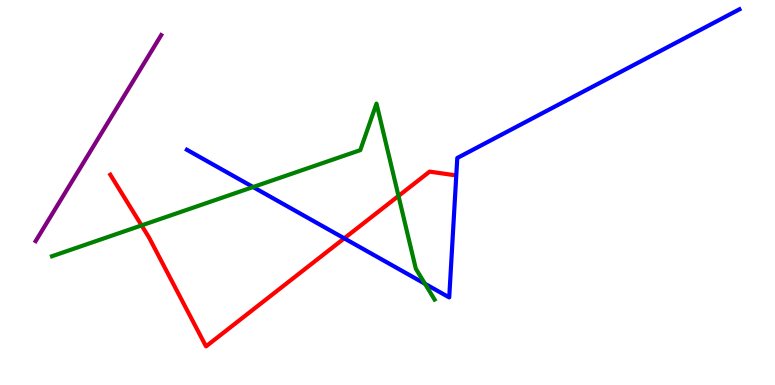[{'lines': ['blue', 'red'], 'intersections': [{'x': 4.44, 'y': 3.81}]}, {'lines': ['green', 'red'], 'intersections': [{'x': 1.83, 'y': 4.15}, {'x': 5.14, 'y': 4.91}]}, {'lines': ['purple', 'red'], 'intersections': []}, {'lines': ['blue', 'green'], 'intersections': [{'x': 3.27, 'y': 5.14}, {'x': 5.48, 'y': 2.63}]}, {'lines': ['blue', 'purple'], 'intersections': []}, {'lines': ['green', 'purple'], 'intersections': []}]